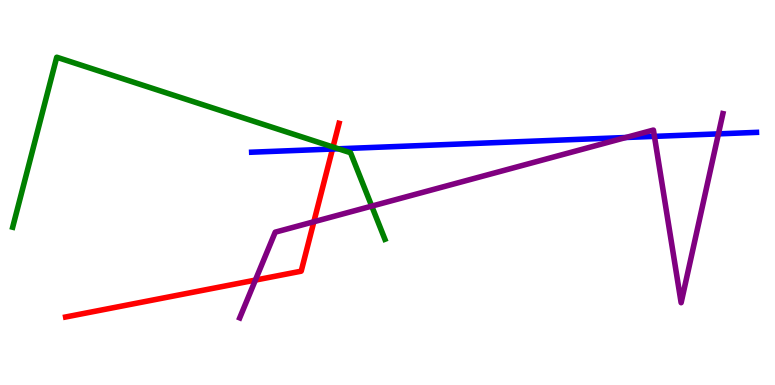[{'lines': ['blue', 'red'], 'intersections': [{'x': 4.29, 'y': 6.13}]}, {'lines': ['green', 'red'], 'intersections': [{'x': 4.3, 'y': 6.18}]}, {'lines': ['purple', 'red'], 'intersections': [{'x': 3.3, 'y': 2.72}, {'x': 4.05, 'y': 4.24}]}, {'lines': ['blue', 'green'], 'intersections': [{'x': 4.37, 'y': 6.14}]}, {'lines': ['blue', 'purple'], 'intersections': [{'x': 8.08, 'y': 6.43}, {'x': 8.44, 'y': 6.46}, {'x': 9.27, 'y': 6.52}]}, {'lines': ['green', 'purple'], 'intersections': [{'x': 4.8, 'y': 4.65}]}]